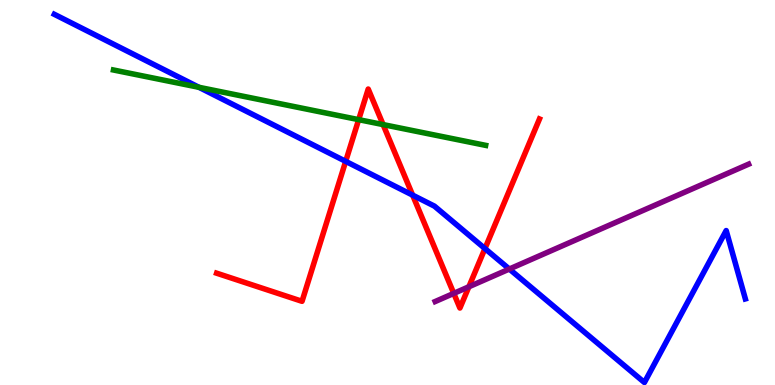[{'lines': ['blue', 'red'], 'intersections': [{'x': 4.46, 'y': 5.81}, {'x': 5.32, 'y': 4.93}, {'x': 6.26, 'y': 3.54}]}, {'lines': ['green', 'red'], 'intersections': [{'x': 4.63, 'y': 6.89}, {'x': 4.94, 'y': 6.76}]}, {'lines': ['purple', 'red'], 'intersections': [{'x': 5.86, 'y': 2.38}, {'x': 6.05, 'y': 2.55}]}, {'lines': ['blue', 'green'], 'intersections': [{'x': 2.57, 'y': 7.73}]}, {'lines': ['blue', 'purple'], 'intersections': [{'x': 6.57, 'y': 3.01}]}, {'lines': ['green', 'purple'], 'intersections': []}]